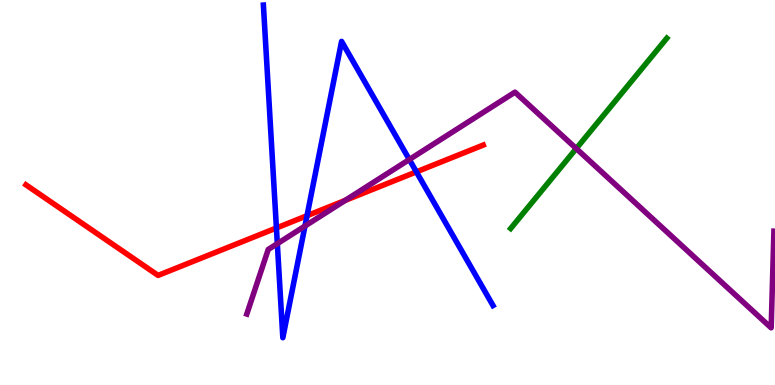[{'lines': ['blue', 'red'], 'intersections': [{'x': 3.57, 'y': 4.08}, {'x': 3.96, 'y': 4.4}, {'x': 5.37, 'y': 5.54}]}, {'lines': ['green', 'red'], 'intersections': []}, {'lines': ['purple', 'red'], 'intersections': [{'x': 4.45, 'y': 4.79}]}, {'lines': ['blue', 'green'], 'intersections': []}, {'lines': ['blue', 'purple'], 'intersections': [{'x': 3.58, 'y': 3.67}, {'x': 3.94, 'y': 4.13}, {'x': 5.28, 'y': 5.86}]}, {'lines': ['green', 'purple'], 'intersections': [{'x': 7.44, 'y': 6.14}]}]